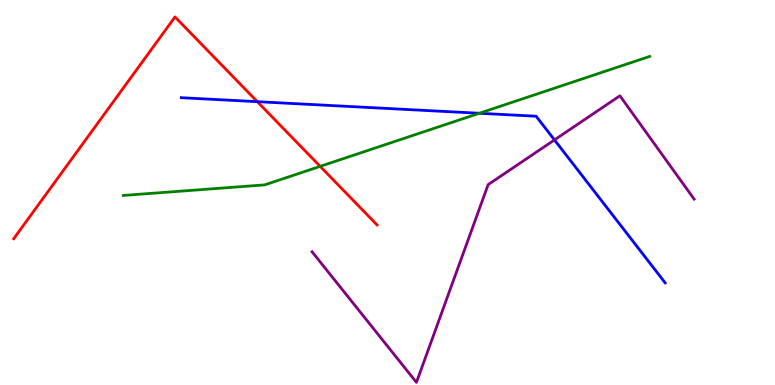[{'lines': ['blue', 'red'], 'intersections': [{'x': 3.32, 'y': 7.36}]}, {'lines': ['green', 'red'], 'intersections': [{'x': 4.13, 'y': 5.68}]}, {'lines': ['purple', 'red'], 'intersections': []}, {'lines': ['blue', 'green'], 'intersections': [{'x': 6.18, 'y': 7.06}]}, {'lines': ['blue', 'purple'], 'intersections': [{'x': 7.15, 'y': 6.37}]}, {'lines': ['green', 'purple'], 'intersections': []}]